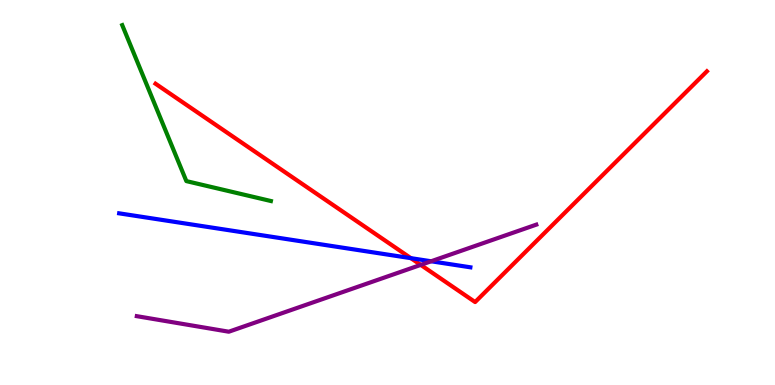[{'lines': ['blue', 'red'], 'intersections': [{'x': 5.3, 'y': 3.29}]}, {'lines': ['green', 'red'], 'intersections': []}, {'lines': ['purple', 'red'], 'intersections': [{'x': 5.43, 'y': 3.12}]}, {'lines': ['blue', 'green'], 'intersections': []}, {'lines': ['blue', 'purple'], 'intersections': [{'x': 5.56, 'y': 3.21}]}, {'lines': ['green', 'purple'], 'intersections': []}]